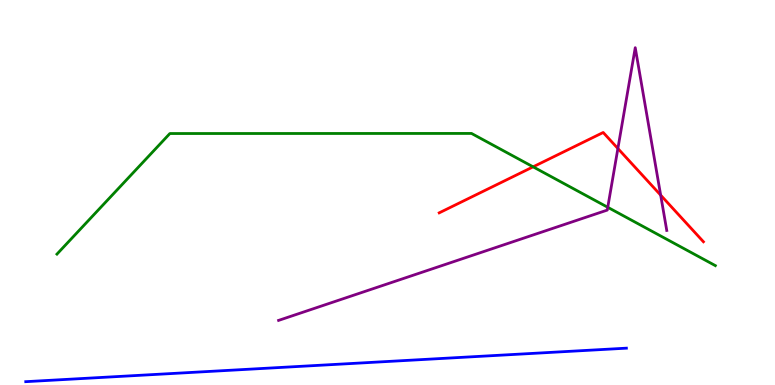[{'lines': ['blue', 'red'], 'intersections': []}, {'lines': ['green', 'red'], 'intersections': [{'x': 6.88, 'y': 5.67}]}, {'lines': ['purple', 'red'], 'intersections': [{'x': 7.97, 'y': 6.14}, {'x': 8.52, 'y': 4.93}]}, {'lines': ['blue', 'green'], 'intersections': []}, {'lines': ['blue', 'purple'], 'intersections': []}, {'lines': ['green', 'purple'], 'intersections': [{'x': 7.84, 'y': 4.62}]}]